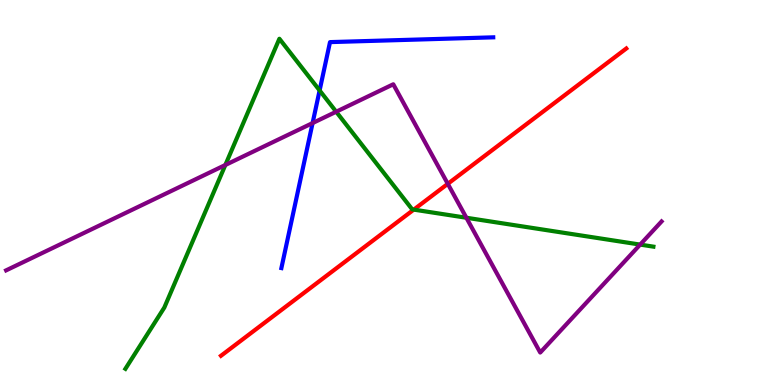[{'lines': ['blue', 'red'], 'intersections': []}, {'lines': ['green', 'red'], 'intersections': [{'x': 5.34, 'y': 4.56}]}, {'lines': ['purple', 'red'], 'intersections': [{'x': 5.78, 'y': 5.23}]}, {'lines': ['blue', 'green'], 'intersections': [{'x': 4.12, 'y': 7.65}]}, {'lines': ['blue', 'purple'], 'intersections': [{'x': 4.03, 'y': 6.8}]}, {'lines': ['green', 'purple'], 'intersections': [{'x': 2.91, 'y': 5.71}, {'x': 4.34, 'y': 7.1}, {'x': 6.02, 'y': 4.34}, {'x': 8.26, 'y': 3.65}]}]